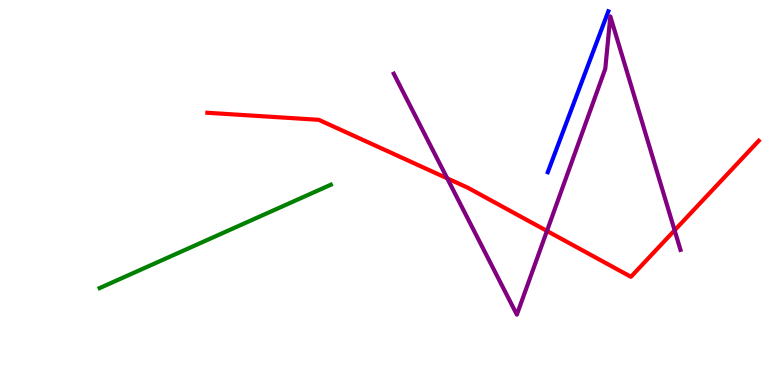[{'lines': ['blue', 'red'], 'intersections': []}, {'lines': ['green', 'red'], 'intersections': []}, {'lines': ['purple', 'red'], 'intersections': [{'x': 5.77, 'y': 5.37}, {'x': 7.06, 'y': 4.0}, {'x': 8.7, 'y': 4.02}]}, {'lines': ['blue', 'green'], 'intersections': []}, {'lines': ['blue', 'purple'], 'intersections': []}, {'lines': ['green', 'purple'], 'intersections': []}]